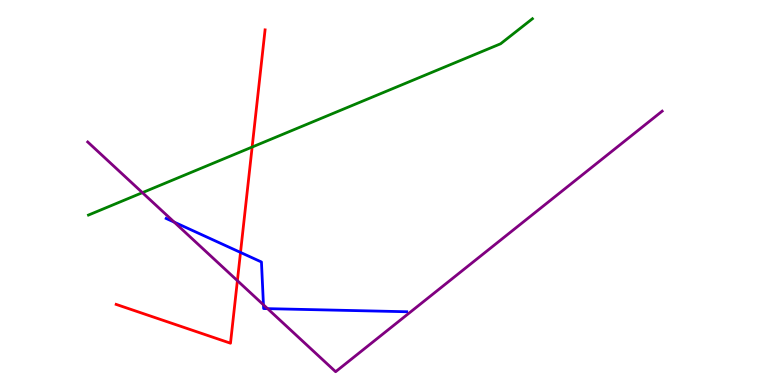[{'lines': ['blue', 'red'], 'intersections': [{'x': 3.1, 'y': 3.44}]}, {'lines': ['green', 'red'], 'intersections': [{'x': 3.25, 'y': 6.18}]}, {'lines': ['purple', 'red'], 'intersections': [{'x': 3.06, 'y': 2.71}]}, {'lines': ['blue', 'green'], 'intersections': []}, {'lines': ['blue', 'purple'], 'intersections': [{'x': 2.25, 'y': 4.23}, {'x': 3.4, 'y': 2.08}, {'x': 3.45, 'y': 1.98}]}, {'lines': ['green', 'purple'], 'intersections': [{'x': 1.84, 'y': 5.0}]}]